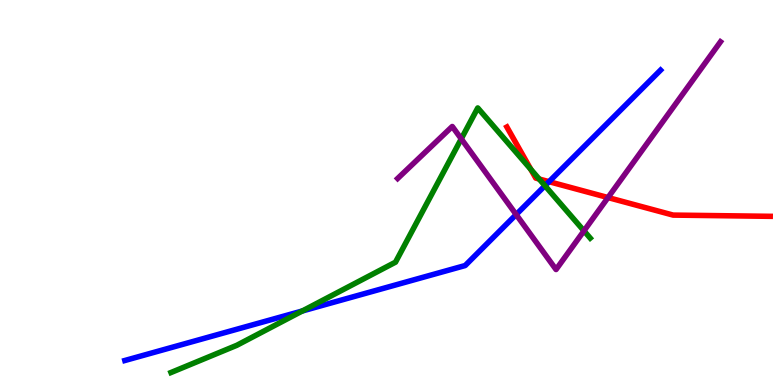[{'lines': ['blue', 'red'], 'intersections': [{'x': 7.08, 'y': 5.28}]}, {'lines': ['green', 'red'], 'intersections': [{'x': 6.85, 'y': 5.6}, {'x': 6.96, 'y': 5.35}]}, {'lines': ['purple', 'red'], 'intersections': [{'x': 7.85, 'y': 4.87}]}, {'lines': ['blue', 'green'], 'intersections': [{'x': 3.9, 'y': 1.92}, {'x': 7.03, 'y': 5.18}]}, {'lines': ['blue', 'purple'], 'intersections': [{'x': 6.66, 'y': 4.43}]}, {'lines': ['green', 'purple'], 'intersections': [{'x': 5.95, 'y': 6.39}, {'x': 7.53, 'y': 4.0}]}]